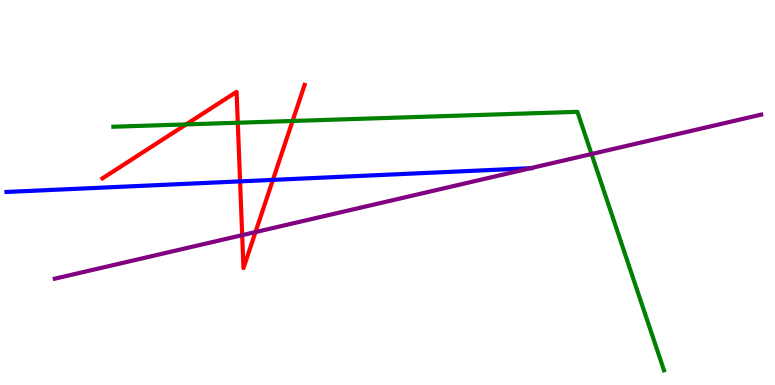[{'lines': ['blue', 'red'], 'intersections': [{'x': 3.1, 'y': 5.29}, {'x': 3.52, 'y': 5.33}]}, {'lines': ['green', 'red'], 'intersections': [{'x': 2.4, 'y': 6.77}, {'x': 3.07, 'y': 6.81}, {'x': 3.78, 'y': 6.86}]}, {'lines': ['purple', 'red'], 'intersections': [{'x': 3.12, 'y': 3.89}, {'x': 3.3, 'y': 3.97}]}, {'lines': ['blue', 'green'], 'intersections': []}, {'lines': ['blue', 'purple'], 'intersections': [{'x': 6.85, 'y': 5.63}]}, {'lines': ['green', 'purple'], 'intersections': [{'x': 7.63, 'y': 6.0}]}]